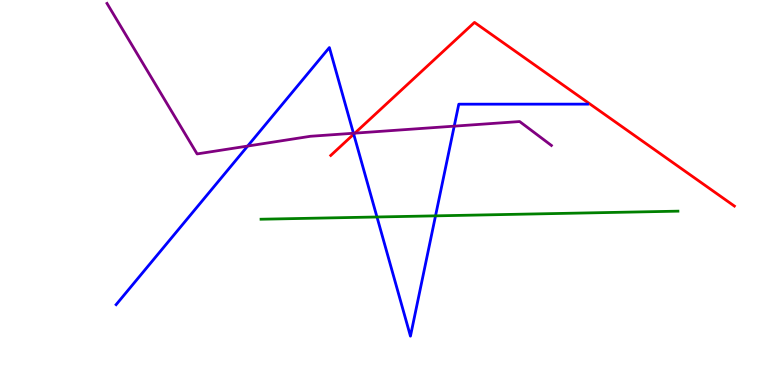[{'lines': ['blue', 'red'], 'intersections': [{'x': 4.56, 'y': 6.51}]}, {'lines': ['green', 'red'], 'intersections': []}, {'lines': ['purple', 'red'], 'intersections': [{'x': 4.58, 'y': 6.54}]}, {'lines': ['blue', 'green'], 'intersections': [{'x': 4.86, 'y': 4.36}, {'x': 5.62, 'y': 4.39}]}, {'lines': ['blue', 'purple'], 'intersections': [{'x': 3.2, 'y': 6.21}, {'x': 4.56, 'y': 6.54}, {'x': 5.86, 'y': 6.72}]}, {'lines': ['green', 'purple'], 'intersections': []}]